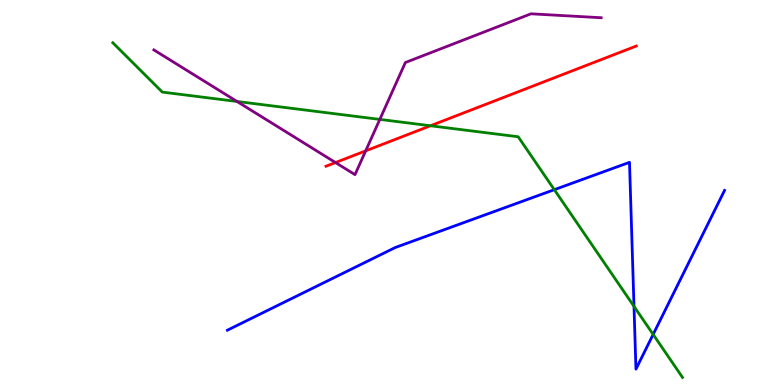[{'lines': ['blue', 'red'], 'intersections': []}, {'lines': ['green', 'red'], 'intersections': [{'x': 5.55, 'y': 6.73}]}, {'lines': ['purple', 'red'], 'intersections': [{'x': 4.33, 'y': 5.78}, {'x': 4.72, 'y': 6.08}]}, {'lines': ['blue', 'green'], 'intersections': [{'x': 7.15, 'y': 5.07}, {'x': 8.18, 'y': 2.04}, {'x': 8.43, 'y': 1.31}]}, {'lines': ['blue', 'purple'], 'intersections': []}, {'lines': ['green', 'purple'], 'intersections': [{'x': 3.06, 'y': 7.36}, {'x': 4.9, 'y': 6.9}]}]